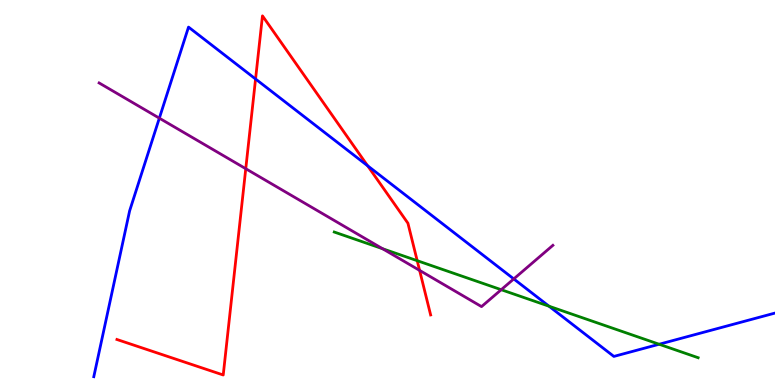[{'lines': ['blue', 'red'], 'intersections': [{'x': 3.3, 'y': 7.95}, {'x': 4.74, 'y': 5.69}]}, {'lines': ['green', 'red'], 'intersections': [{'x': 5.38, 'y': 3.23}]}, {'lines': ['purple', 'red'], 'intersections': [{'x': 3.17, 'y': 5.62}, {'x': 5.41, 'y': 2.98}]}, {'lines': ['blue', 'green'], 'intersections': [{'x': 7.08, 'y': 2.05}, {'x': 8.5, 'y': 1.06}]}, {'lines': ['blue', 'purple'], 'intersections': [{'x': 2.06, 'y': 6.93}, {'x': 6.63, 'y': 2.76}]}, {'lines': ['green', 'purple'], 'intersections': [{'x': 4.94, 'y': 3.54}, {'x': 6.47, 'y': 2.48}]}]